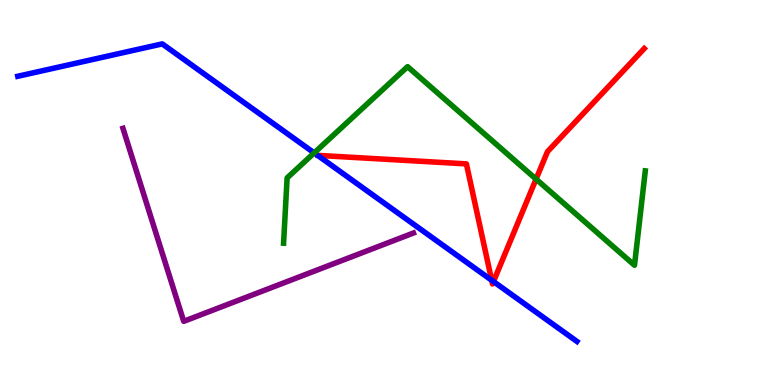[{'lines': ['blue', 'red'], 'intersections': [{'x': 6.34, 'y': 2.72}, {'x': 6.37, 'y': 2.69}]}, {'lines': ['green', 'red'], 'intersections': [{'x': 6.92, 'y': 5.35}]}, {'lines': ['purple', 'red'], 'intersections': []}, {'lines': ['blue', 'green'], 'intersections': [{'x': 4.05, 'y': 6.03}]}, {'lines': ['blue', 'purple'], 'intersections': []}, {'lines': ['green', 'purple'], 'intersections': []}]